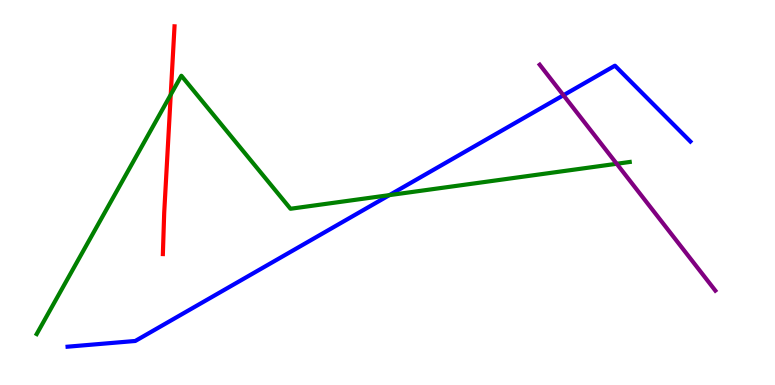[{'lines': ['blue', 'red'], 'intersections': []}, {'lines': ['green', 'red'], 'intersections': [{'x': 2.2, 'y': 7.54}]}, {'lines': ['purple', 'red'], 'intersections': []}, {'lines': ['blue', 'green'], 'intersections': [{'x': 5.02, 'y': 4.93}]}, {'lines': ['blue', 'purple'], 'intersections': [{'x': 7.27, 'y': 7.53}]}, {'lines': ['green', 'purple'], 'intersections': [{'x': 7.96, 'y': 5.75}]}]